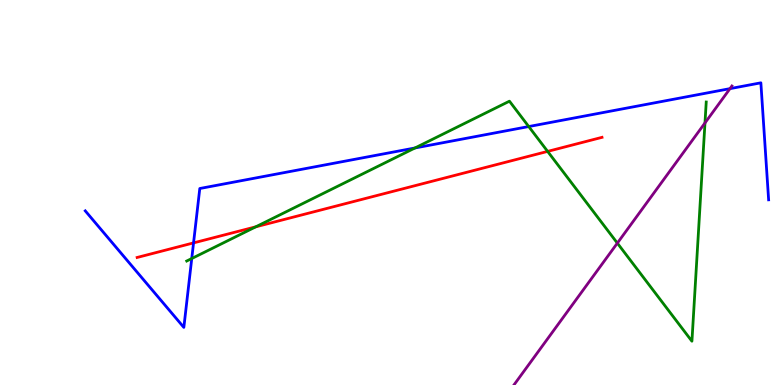[{'lines': ['blue', 'red'], 'intersections': [{'x': 2.5, 'y': 3.69}]}, {'lines': ['green', 'red'], 'intersections': [{'x': 3.3, 'y': 4.11}, {'x': 7.07, 'y': 6.07}]}, {'lines': ['purple', 'red'], 'intersections': []}, {'lines': ['blue', 'green'], 'intersections': [{'x': 2.47, 'y': 3.28}, {'x': 5.35, 'y': 6.16}, {'x': 6.82, 'y': 6.71}]}, {'lines': ['blue', 'purple'], 'intersections': [{'x': 9.42, 'y': 7.7}]}, {'lines': ['green', 'purple'], 'intersections': [{'x': 7.97, 'y': 3.69}, {'x': 9.1, 'y': 6.81}]}]